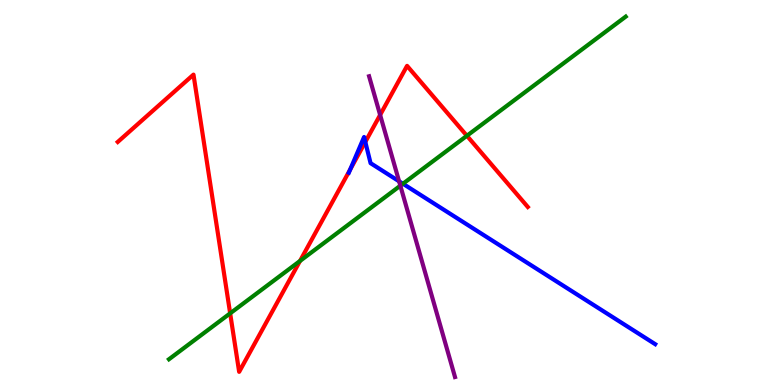[{'lines': ['blue', 'red'], 'intersections': [{'x': 4.52, 'y': 5.6}, {'x': 4.71, 'y': 6.31}]}, {'lines': ['green', 'red'], 'intersections': [{'x': 2.97, 'y': 1.86}, {'x': 3.87, 'y': 3.22}, {'x': 6.02, 'y': 6.47}]}, {'lines': ['purple', 'red'], 'intersections': [{'x': 4.9, 'y': 7.01}]}, {'lines': ['blue', 'green'], 'intersections': [{'x': 5.2, 'y': 5.23}]}, {'lines': ['blue', 'purple'], 'intersections': [{'x': 5.15, 'y': 5.29}]}, {'lines': ['green', 'purple'], 'intersections': [{'x': 5.17, 'y': 5.18}]}]